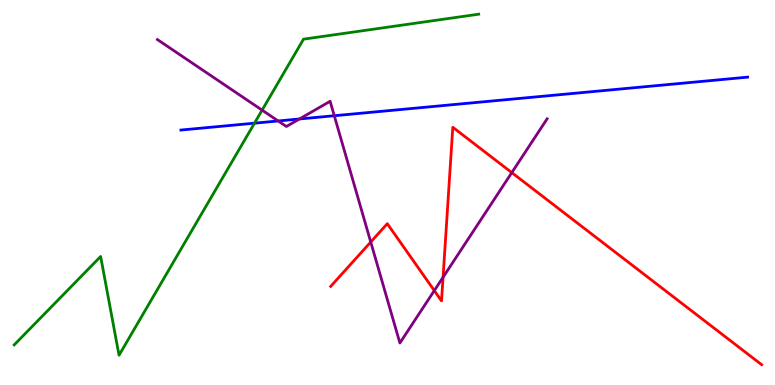[{'lines': ['blue', 'red'], 'intersections': []}, {'lines': ['green', 'red'], 'intersections': []}, {'lines': ['purple', 'red'], 'intersections': [{'x': 4.78, 'y': 3.71}, {'x': 5.6, 'y': 2.45}, {'x': 5.72, 'y': 2.8}, {'x': 6.6, 'y': 5.52}]}, {'lines': ['blue', 'green'], 'intersections': [{'x': 3.28, 'y': 6.8}]}, {'lines': ['blue', 'purple'], 'intersections': [{'x': 3.59, 'y': 6.86}, {'x': 3.86, 'y': 6.91}, {'x': 4.31, 'y': 6.99}]}, {'lines': ['green', 'purple'], 'intersections': [{'x': 3.38, 'y': 7.14}]}]